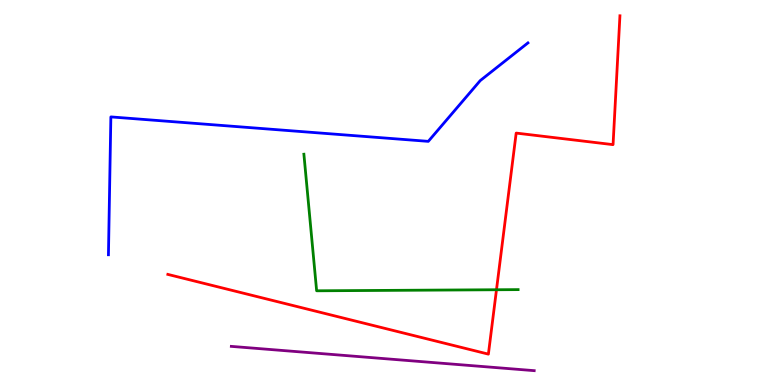[{'lines': ['blue', 'red'], 'intersections': []}, {'lines': ['green', 'red'], 'intersections': [{'x': 6.41, 'y': 2.47}]}, {'lines': ['purple', 'red'], 'intersections': []}, {'lines': ['blue', 'green'], 'intersections': []}, {'lines': ['blue', 'purple'], 'intersections': []}, {'lines': ['green', 'purple'], 'intersections': []}]